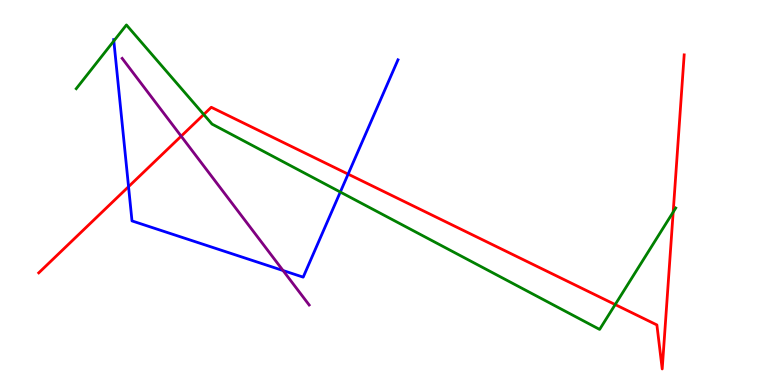[{'lines': ['blue', 'red'], 'intersections': [{'x': 1.66, 'y': 5.15}, {'x': 4.49, 'y': 5.48}]}, {'lines': ['green', 'red'], 'intersections': [{'x': 2.63, 'y': 7.03}, {'x': 7.94, 'y': 2.09}, {'x': 8.69, 'y': 4.49}]}, {'lines': ['purple', 'red'], 'intersections': [{'x': 2.34, 'y': 6.46}]}, {'lines': ['blue', 'green'], 'intersections': [{'x': 1.47, 'y': 8.94}, {'x': 4.39, 'y': 5.01}]}, {'lines': ['blue', 'purple'], 'intersections': [{'x': 3.65, 'y': 2.97}]}, {'lines': ['green', 'purple'], 'intersections': []}]